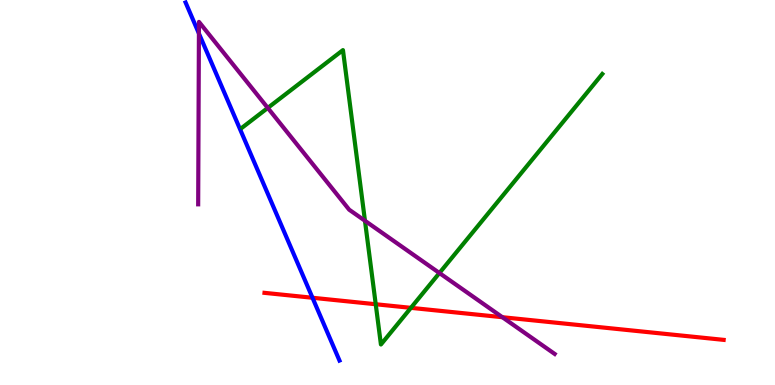[{'lines': ['blue', 'red'], 'intersections': [{'x': 4.03, 'y': 2.27}]}, {'lines': ['green', 'red'], 'intersections': [{'x': 4.85, 'y': 2.1}, {'x': 5.3, 'y': 2.0}]}, {'lines': ['purple', 'red'], 'intersections': [{'x': 6.48, 'y': 1.76}]}, {'lines': ['blue', 'green'], 'intersections': []}, {'lines': ['blue', 'purple'], 'intersections': [{'x': 2.57, 'y': 9.13}]}, {'lines': ['green', 'purple'], 'intersections': [{'x': 3.46, 'y': 7.2}, {'x': 4.71, 'y': 4.27}, {'x': 5.67, 'y': 2.91}]}]